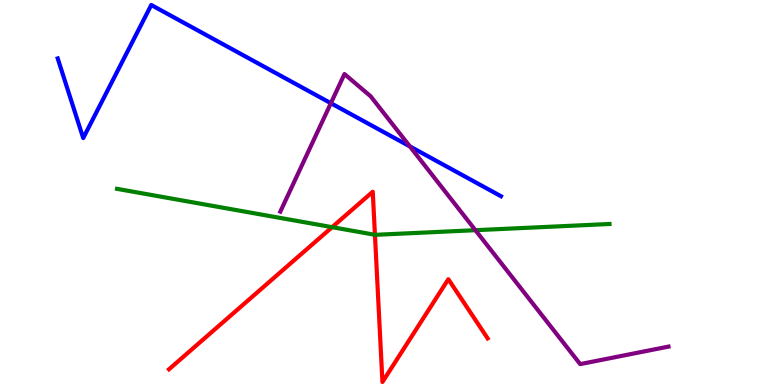[{'lines': ['blue', 'red'], 'intersections': []}, {'lines': ['green', 'red'], 'intersections': [{'x': 4.29, 'y': 4.1}, {'x': 4.84, 'y': 3.9}]}, {'lines': ['purple', 'red'], 'intersections': []}, {'lines': ['blue', 'green'], 'intersections': []}, {'lines': ['blue', 'purple'], 'intersections': [{'x': 4.27, 'y': 7.32}, {'x': 5.29, 'y': 6.2}]}, {'lines': ['green', 'purple'], 'intersections': [{'x': 6.13, 'y': 4.02}]}]